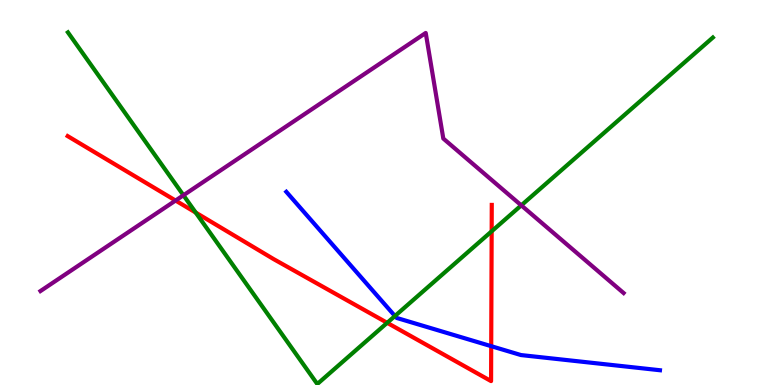[{'lines': ['blue', 'red'], 'intersections': [{'x': 6.34, 'y': 1.01}]}, {'lines': ['green', 'red'], 'intersections': [{'x': 2.53, 'y': 4.48}, {'x': 5.0, 'y': 1.62}, {'x': 6.34, 'y': 3.99}]}, {'lines': ['purple', 'red'], 'intersections': [{'x': 2.27, 'y': 4.79}]}, {'lines': ['blue', 'green'], 'intersections': [{'x': 5.1, 'y': 1.79}]}, {'lines': ['blue', 'purple'], 'intersections': []}, {'lines': ['green', 'purple'], 'intersections': [{'x': 2.37, 'y': 4.93}, {'x': 6.73, 'y': 4.67}]}]